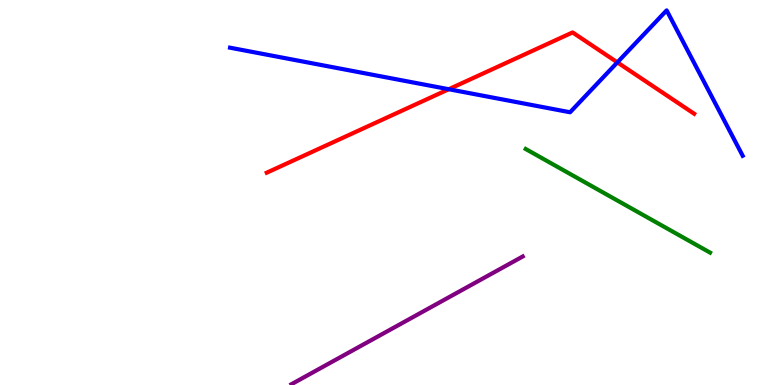[{'lines': ['blue', 'red'], 'intersections': [{'x': 5.79, 'y': 7.68}, {'x': 7.97, 'y': 8.38}]}, {'lines': ['green', 'red'], 'intersections': []}, {'lines': ['purple', 'red'], 'intersections': []}, {'lines': ['blue', 'green'], 'intersections': []}, {'lines': ['blue', 'purple'], 'intersections': []}, {'lines': ['green', 'purple'], 'intersections': []}]